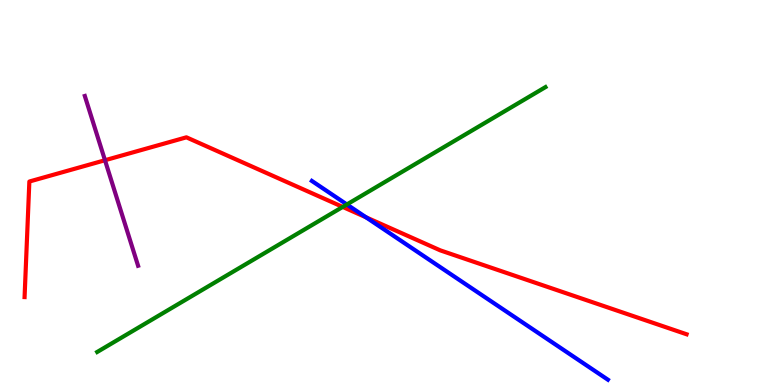[{'lines': ['blue', 'red'], 'intersections': [{'x': 4.72, 'y': 4.36}]}, {'lines': ['green', 'red'], 'intersections': [{'x': 4.42, 'y': 4.63}]}, {'lines': ['purple', 'red'], 'intersections': [{'x': 1.35, 'y': 5.84}]}, {'lines': ['blue', 'green'], 'intersections': [{'x': 4.48, 'y': 4.69}]}, {'lines': ['blue', 'purple'], 'intersections': []}, {'lines': ['green', 'purple'], 'intersections': []}]